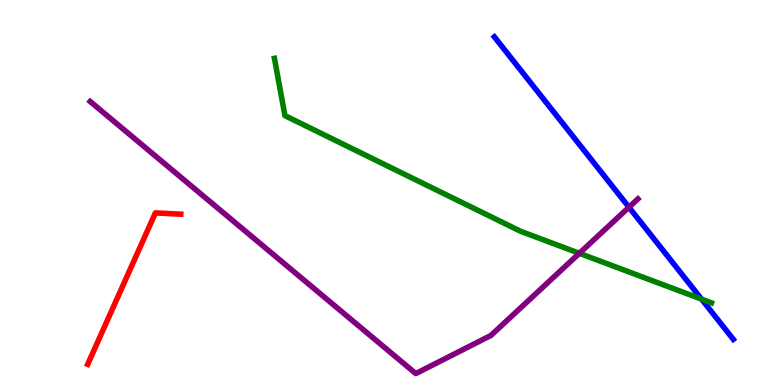[{'lines': ['blue', 'red'], 'intersections': []}, {'lines': ['green', 'red'], 'intersections': []}, {'lines': ['purple', 'red'], 'intersections': []}, {'lines': ['blue', 'green'], 'intersections': [{'x': 9.05, 'y': 2.23}]}, {'lines': ['blue', 'purple'], 'intersections': [{'x': 8.12, 'y': 4.62}]}, {'lines': ['green', 'purple'], 'intersections': [{'x': 7.48, 'y': 3.42}]}]